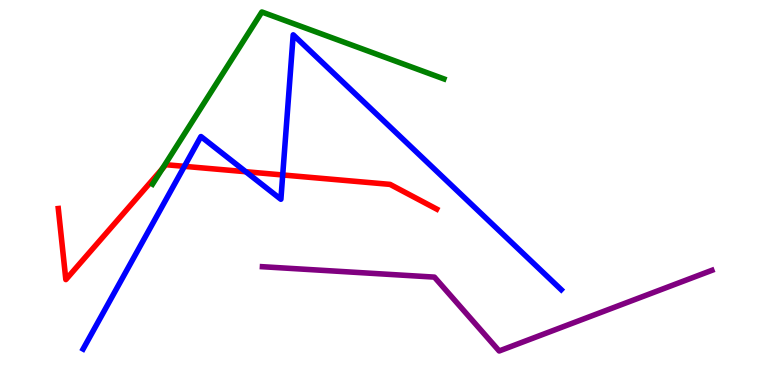[{'lines': ['blue', 'red'], 'intersections': [{'x': 2.38, 'y': 5.68}, {'x': 3.17, 'y': 5.54}, {'x': 3.65, 'y': 5.46}]}, {'lines': ['green', 'red'], 'intersections': [{'x': 2.09, 'y': 5.61}]}, {'lines': ['purple', 'red'], 'intersections': []}, {'lines': ['blue', 'green'], 'intersections': []}, {'lines': ['blue', 'purple'], 'intersections': []}, {'lines': ['green', 'purple'], 'intersections': []}]